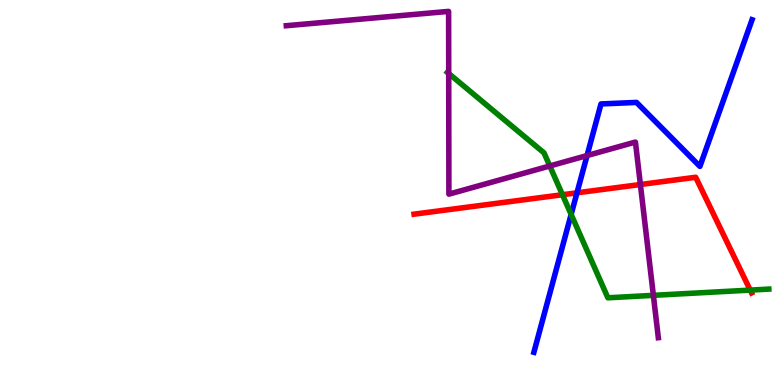[{'lines': ['blue', 'red'], 'intersections': [{'x': 7.44, 'y': 4.99}]}, {'lines': ['green', 'red'], 'intersections': [{'x': 7.26, 'y': 4.94}, {'x': 9.68, 'y': 2.46}]}, {'lines': ['purple', 'red'], 'intersections': [{'x': 8.26, 'y': 5.21}]}, {'lines': ['blue', 'green'], 'intersections': [{'x': 7.37, 'y': 4.43}]}, {'lines': ['blue', 'purple'], 'intersections': [{'x': 7.57, 'y': 5.96}]}, {'lines': ['green', 'purple'], 'intersections': [{'x': 5.79, 'y': 8.09}, {'x': 7.09, 'y': 5.69}, {'x': 8.43, 'y': 2.33}]}]